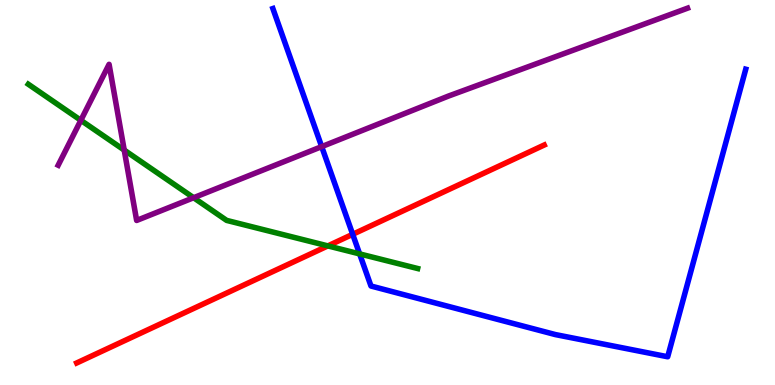[{'lines': ['blue', 'red'], 'intersections': [{'x': 4.55, 'y': 3.91}]}, {'lines': ['green', 'red'], 'intersections': [{'x': 4.23, 'y': 3.61}]}, {'lines': ['purple', 'red'], 'intersections': []}, {'lines': ['blue', 'green'], 'intersections': [{'x': 4.64, 'y': 3.41}]}, {'lines': ['blue', 'purple'], 'intersections': [{'x': 4.15, 'y': 6.19}]}, {'lines': ['green', 'purple'], 'intersections': [{'x': 1.04, 'y': 6.88}, {'x': 1.6, 'y': 6.1}, {'x': 2.5, 'y': 4.86}]}]